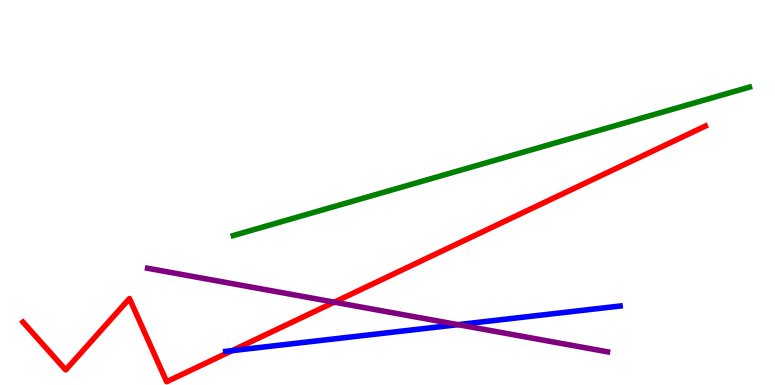[{'lines': ['blue', 'red'], 'intersections': [{'x': 2.99, 'y': 0.892}]}, {'lines': ['green', 'red'], 'intersections': []}, {'lines': ['purple', 'red'], 'intersections': [{'x': 4.31, 'y': 2.15}]}, {'lines': ['blue', 'green'], 'intersections': []}, {'lines': ['blue', 'purple'], 'intersections': [{'x': 5.91, 'y': 1.57}]}, {'lines': ['green', 'purple'], 'intersections': []}]